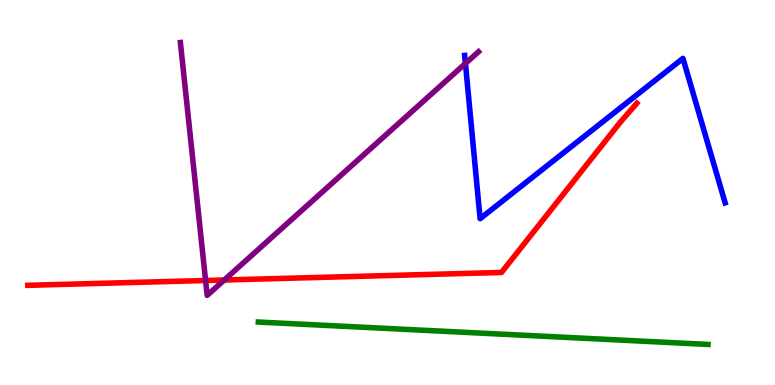[{'lines': ['blue', 'red'], 'intersections': []}, {'lines': ['green', 'red'], 'intersections': []}, {'lines': ['purple', 'red'], 'intersections': [{'x': 2.65, 'y': 2.71}, {'x': 2.89, 'y': 2.73}]}, {'lines': ['blue', 'green'], 'intersections': []}, {'lines': ['blue', 'purple'], 'intersections': [{'x': 6.01, 'y': 8.35}]}, {'lines': ['green', 'purple'], 'intersections': []}]